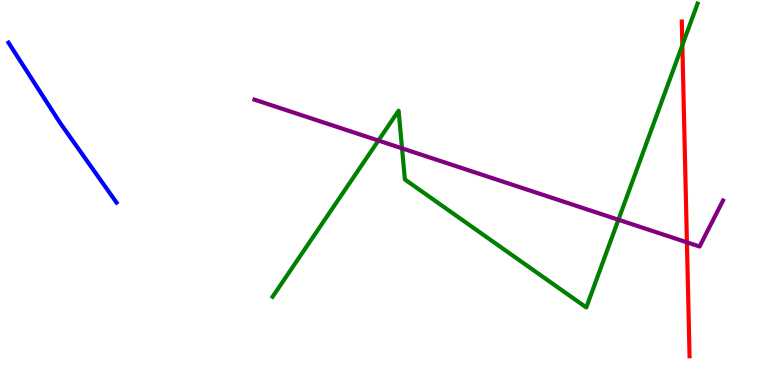[{'lines': ['blue', 'red'], 'intersections': []}, {'lines': ['green', 'red'], 'intersections': [{'x': 8.8, 'y': 8.83}]}, {'lines': ['purple', 'red'], 'intersections': [{'x': 8.86, 'y': 3.71}]}, {'lines': ['blue', 'green'], 'intersections': []}, {'lines': ['blue', 'purple'], 'intersections': []}, {'lines': ['green', 'purple'], 'intersections': [{'x': 4.88, 'y': 6.35}, {'x': 5.19, 'y': 6.15}, {'x': 7.98, 'y': 4.29}]}]